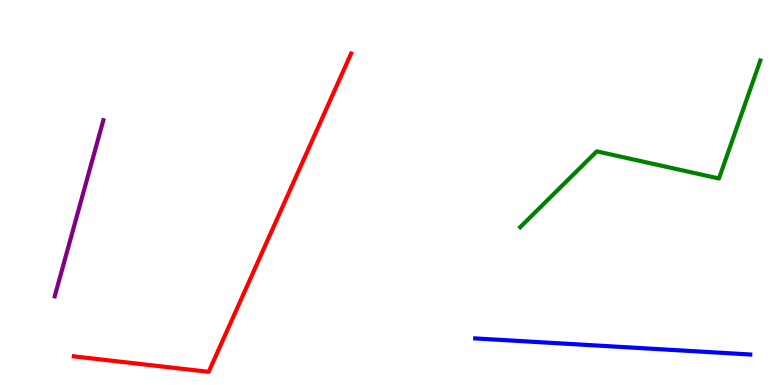[{'lines': ['blue', 'red'], 'intersections': []}, {'lines': ['green', 'red'], 'intersections': []}, {'lines': ['purple', 'red'], 'intersections': []}, {'lines': ['blue', 'green'], 'intersections': []}, {'lines': ['blue', 'purple'], 'intersections': []}, {'lines': ['green', 'purple'], 'intersections': []}]